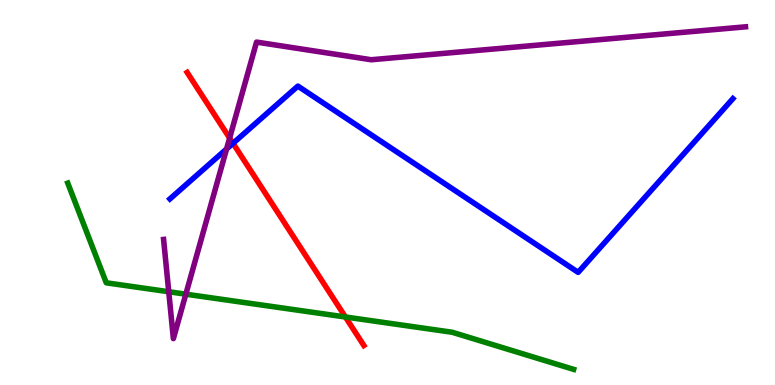[{'lines': ['blue', 'red'], 'intersections': [{'x': 3.01, 'y': 6.28}]}, {'lines': ['green', 'red'], 'intersections': [{'x': 4.46, 'y': 1.77}]}, {'lines': ['purple', 'red'], 'intersections': [{'x': 2.96, 'y': 6.41}]}, {'lines': ['blue', 'green'], 'intersections': []}, {'lines': ['blue', 'purple'], 'intersections': [{'x': 2.92, 'y': 6.13}]}, {'lines': ['green', 'purple'], 'intersections': [{'x': 2.18, 'y': 2.42}, {'x': 2.4, 'y': 2.36}]}]